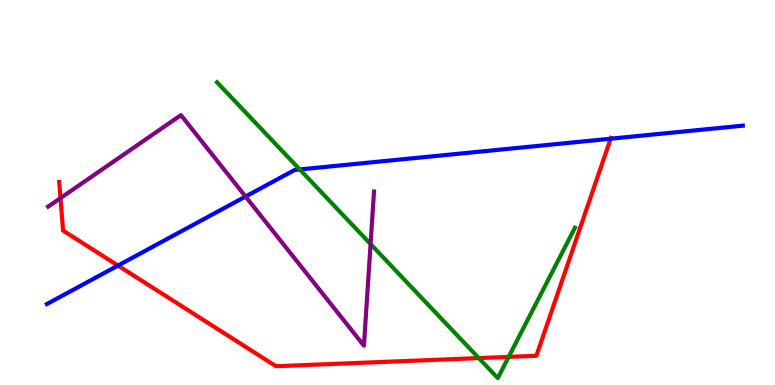[{'lines': ['blue', 'red'], 'intersections': [{'x': 1.52, 'y': 3.1}, {'x': 7.88, 'y': 6.4}]}, {'lines': ['green', 'red'], 'intersections': [{'x': 6.18, 'y': 0.699}, {'x': 6.56, 'y': 0.73}]}, {'lines': ['purple', 'red'], 'intersections': [{'x': 0.78, 'y': 4.85}]}, {'lines': ['blue', 'green'], 'intersections': [{'x': 3.87, 'y': 5.6}]}, {'lines': ['blue', 'purple'], 'intersections': [{'x': 3.17, 'y': 4.89}]}, {'lines': ['green', 'purple'], 'intersections': [{'x': 4.78, 'y': 3.66}]}]